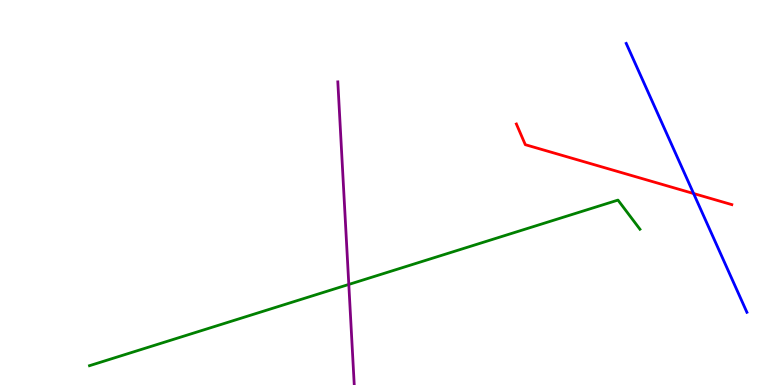[{'lines': ['blue', 'red'], 'intersections': [{'x': 8.95, 'y': 4.97}]}, {'lines': ['green', 'red'], 'intersections': []}, {'lines': ['purple', 'red'], 'intersections': []}, {'lines': ['blue', 'green'], 'intersections': []}, {'lines': ['blue', 'purple'], 'intersections': []}, {'lines': ['green', 'purple'], 'intersections': [{'x': 4.5, 'y': 2.61}]}]